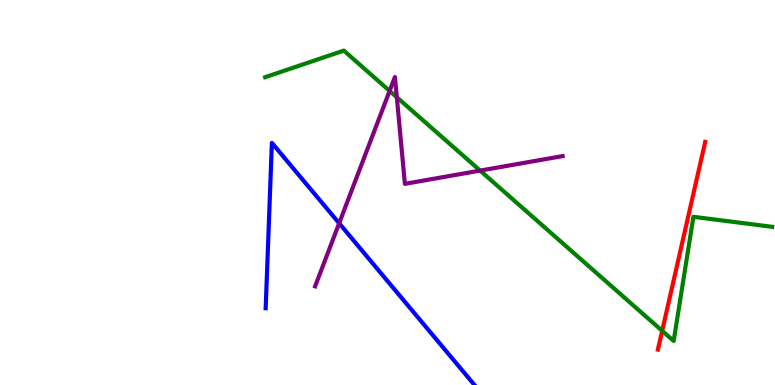[{'lines': ['blue', 'red'], 'intersections': []}, {'lines': ['green', 'red'], 'intersections': [{'x': 8.54, 'y': 1.41}]}, {'lines': ['purple', 'red'], 'intersections': []}, {'lines': ['blue', 'green'], 'intersections': []}, {'lines': ['blue', 'purple'], 'intersections': [{'x': 4.38, 'y': 4.2}]}, {'lines': ['green', 'purple'], 'intersections': [{'x': 5.03, 'y': 7.64}, {'x': 5.12, 'y': 7.47}, {'x': 6.2, 'y': 5.57}]}]